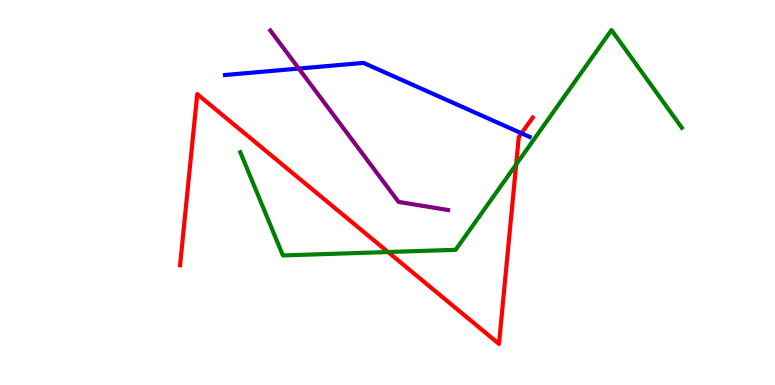[{'lines': ['blue', 'red'], 'intersections': [{'x': 6.73, 'y': 6.54}]}, {'lines': ['green', 'red'], 'intersections': [{'x': 5.01, 'y': 3.45}, {'x': 6.66, 'y': 5.73}]}, {'lines': ['purple', 'red'], 'intersections': []}, {'lines': ['blue', 'green'], 'intersections': []}, {'lines': ['blue', 'purple'], 'intersections': [{'x': 3.86, 'y': 8.22}]}, {'lines': ['green', 'purple'], 'intersections': []}]